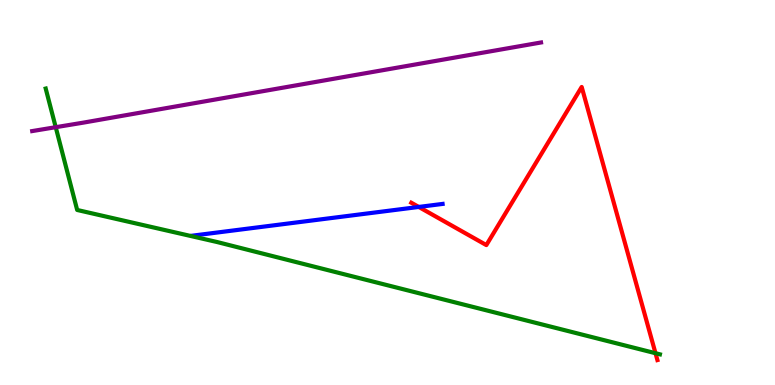[{'lines': ['blue', 'red'], 'intersections': [{'x': 5.4, 'y': 4.62}]}, {'lines': ['green', 'red'], 'intersections': [{'x': 8.46, 'y': 0.826}]}, {'lines': ['purple', 'red'], 'intersections': []}, {'lines': ['blue', 'green'], 'intersections': []}, {'lines': ['blue', 'purple'], 'intersections': []}, {'lines': ['green', 'purple'], 'intersections': [{'x': 0.719, 'y': 6.7}]}]